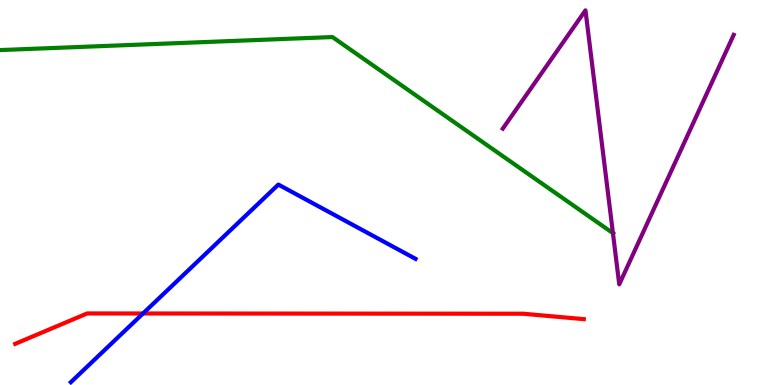[{'lines': ['blue', 'red'], 'intersections': [{'x': 1.85, 'y': 1.86}]}, {'lines': ['green', 'red'], 'intersections': []}, {'lines': ['purple', 'red'], 'intersections': []}, {'lines': ['blue', 'green'], 'intersections': []}, {'lines': ['blue', 'purple'], 'intersections': []}, {'lines': ['green', 'purple'], 'intersections': [{'x': 7.91, 'y': 3.94}]}]